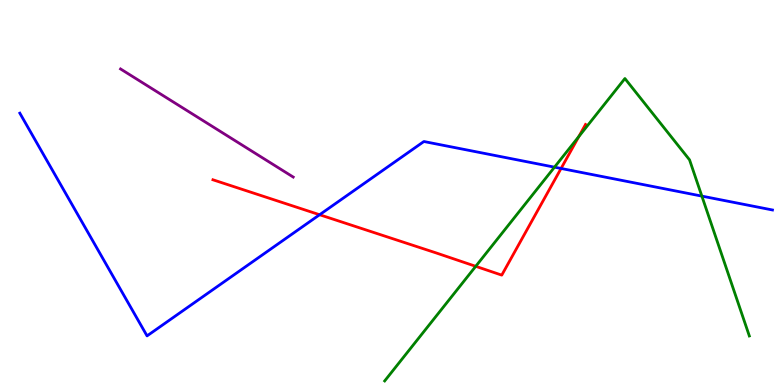[{'lines': ['blue', 'red'], 'intersections': [{'x': 4.12, 'y': 4.42}, {'x': 7.24, 'y': 5.62}]}, {'lines': ['green', 'red'], 'intersections': [{'x': 6.14, 'y': 3.08}, {'x': 7.47, 'y': 6.45}]}, {'lines': ['purple', 'red'], 'intersections': []}, {'lines': ['blue', 'green'], 'intersections': [{'x': 7.15, 'y': 5.66}, {'x': 9.06, 'y': 4.91}]}, {'lines': ['blue', 'purple'], 'intersections': []}, {'lines': ['green', 'purple'], 'intersections': []}]